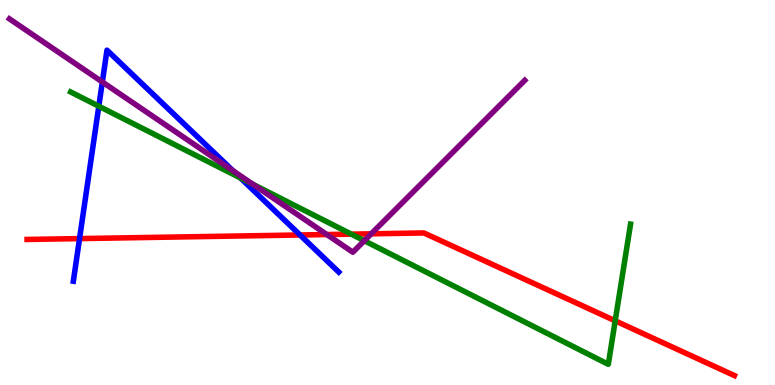[{'lines': ['blue', 'red'], 'intersections': [{'x': 1.03, 'y': 3.8}, {'x': 3.87, 'y': 3.9}]}, {'lines': ['green', 'red'], 'intersections': [{'x': 4.53, 'y': 3.92}, {'x': 7.94, 'y': 1.67}]}, {'lines': ['purple', 'red'], 'intersections': [{'x': 4.22, 'y': 3.91}, {'x': 4.79, 'y': 3.93}]}, {'lines': ['blue', 'green'], 'intersections': [{'x': 1.28, 'y': 7.24}, {'x': 3.1, 'y': 5.38}]}, {'lines': ['blue', 'purple'], 'intersections': [{'x': 1.32, 'y': 7.87}, {'x': 3.01, 'y': 5.57}]}, {'lines': ['green', 'purple'], 'intersections': [{'x': 3.26, 'y': 5.21}, {'x': 4.7, 'y': 3.75}]}]